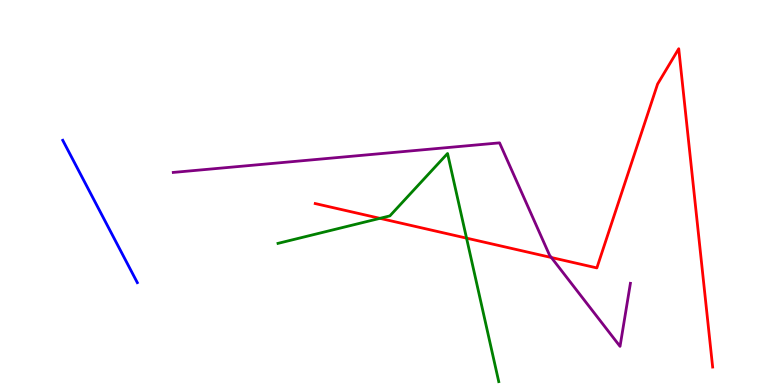[{'lines': ['blue', 'red'], 'intersections': []}, {'lines': ['green', 'red'], 'intersections': [{'x': 4.9, 'y': 4.33}, {'x': 6.02, 'y': 3.81}]}, {'lines': ['purple', 'red'], 'intersections': [{'x': 7.11, 'y': 3.31}]}, {'lines': ['blue', 'green'], 'intersections': []}, {'lines': ['blue', 'purple'], 'intersections': []}, {'lines': ['green', 'purple'], 'intersections': []}]